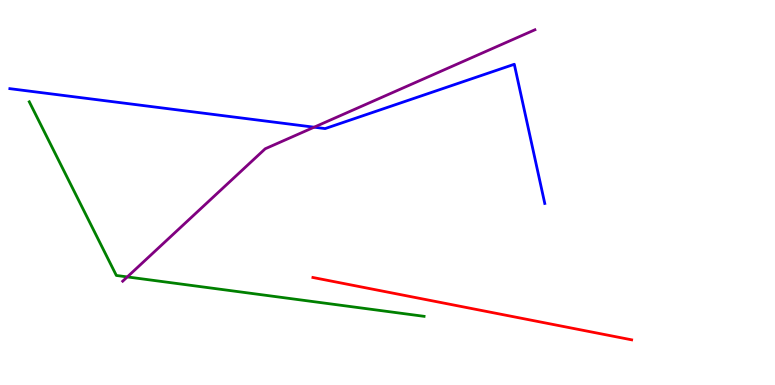[{'lines': ['blue', 'red'], 'intersections': []}, {'lines': ['green', 'red'], 'intersections': []}, {'lines': ['purple', 'red'], 'intersections': []}, {'lines': ['blue', 'green'], 'intersections': []}, {'lines': ['blue', 'purple'], 'intersections': [{'x': 4.05, 'y': 6.7}]}, {'lines': ['green', 'purple'], 'intersections': [{'x': 1.64, 'y': 2.81}]}]